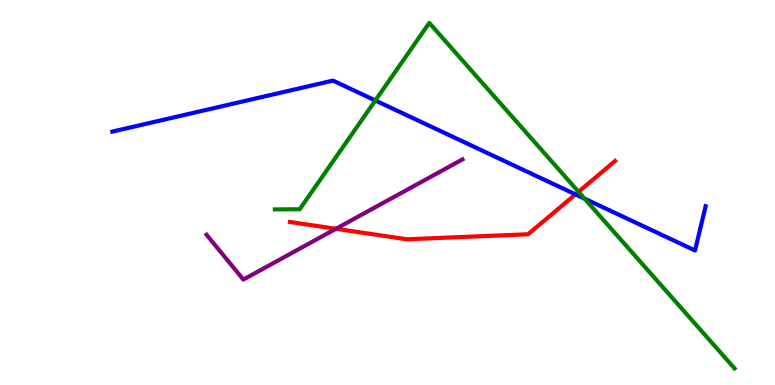[{'lines': ['blue', 'red'], 'intersections': [{'x': 7.43, 'y': 4.95}]}, {'lines': ['green', 'red'], 'intersections': [{'x': 7.46, 'y': 5.02}]}, {'lines': ['purple', 'red'], 'intersections': [{'x': 4.33, 'y': 4.06}]}, {'lines': ['blue', 'green'], 'intersections': [{'x': 4.84, 'y': 7.39}, {'x': 7.54, 'y': 4.84}]}, {'lines': ['blue', 'purple'], 'intersections': []}, {'lines': ['green', 'purple'], 'intersections': []}]